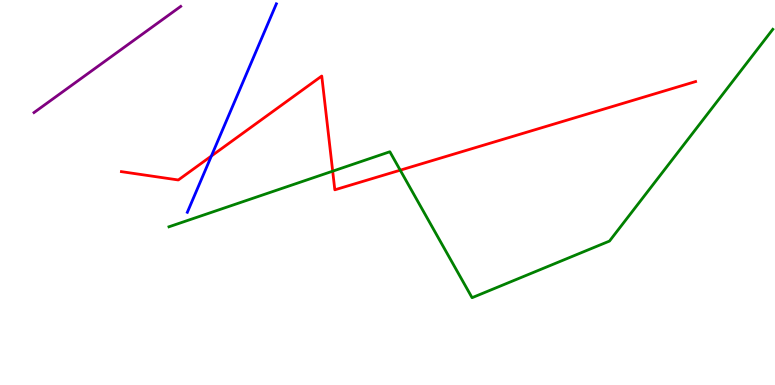[{'lines': ['blue', 'red'], 'intersections': [{'x': 2.73, 'y': 5.95}]}, {'lines': ['green', 'red'], 'intersections': [{'x': 4.29, 'y': 5.55}, {'x': 5.16, 'y': 5.58}]}, {'lines': ['purple', 'red'], 'intersections': []}, {'lines': ['blue', 'green'], 'intersections': []}, {'lines': ['blue', 'purple'], 'intersections': []}, {'lines': ['green', 'purple'], 'intersections': []}]